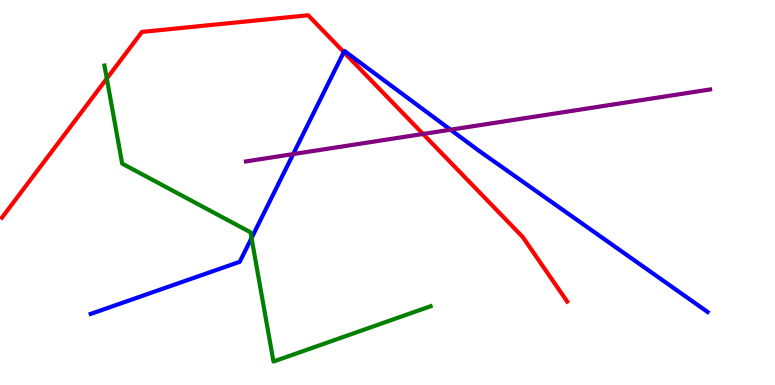[{'lines': ['blue', 'red'], 'intersections': [{'x': 4.44, 'y': 8.65}]}, {'lines': ['green', 'red'], 'intersections': [{'x': 1.38, 'y': 7.96}]}, {'lines': ['purple', 'red'], 'intersections': [{'x': 5.46, 'y': 6.52}]}, {'lines': ['blue', 'green'], 'intersections': [{'x': 3.25, 'y': 3.82}]}, {'lines': ['blue', 'purple'], 'intersections': [{'x': 3.78, 'y': 6.0}, {'x': 5.81, 'y': 6.63}]}, {'lines': ['green', 'purple'], 'intersections': []}]